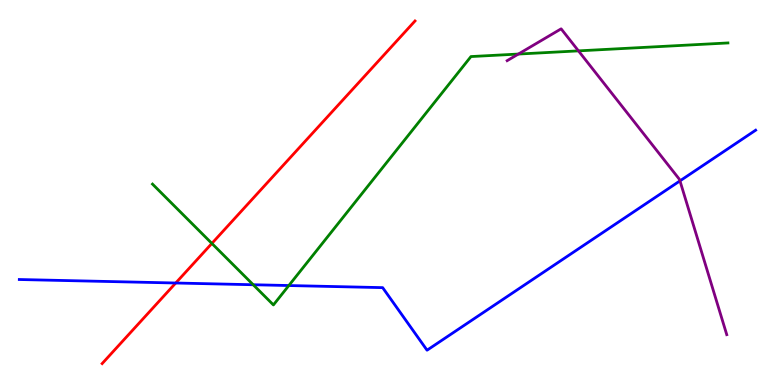[{'lines': ['blue', 'red'], 'intersections': [{'x': 2.27, 'y': 2.65}]}, {'lines': ['green', 'red'], 'intersections': [{'x': 2.73, 'y': 3.68}]}, {'lines': ['purple', 'red'], 'intersections': []}, {'lines': ['blue', 'green'], 'intersections': [{'x': 3.27, 'y': 2.6}, {'x': 3.73, 'y': 2.58}]}, {'lines': ['blue', 'purple'], 'intersections': [{'x': 8.77, 'y': 5.3}]}, {'lines': ['green', 'purple'], 'intersections': [{'x': 6.69, 'y': 8.6}, {'x': 7.46, 'y': 8.68}]}]